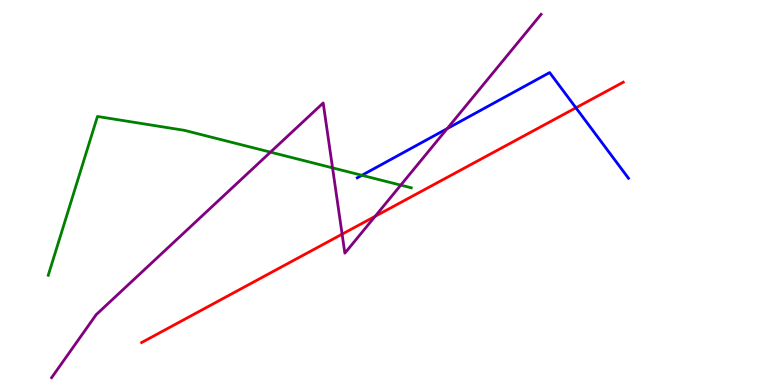[{'lines': ['blue', 'red'], 'intersections': [{'x': 7.43, 'y': 7.2}]}, {'lines': ['green', 'red'], 'intersections': []}, {'lines': ['purple', 'red'], 'intersections': [{'x': 4.41, 'y': 3.92}, {'x': 4.84, 'y': 4.38}]}, {'lines': ['blue', 'green'], 'intersections': [{'x': 4.67, 'y': 5.45}]}, {'lines': ['blue', 'purple'], 'intersections': [{'x': 5.77, 'y': 6.66}]}, {'lines': ['green', 'purple'], 'intersections': [{'x': 3.49, 'y': 6.05}, {'x': 4.29, 'y': 5.64}, {'x': 5.17, 'y': 5.19}]}]